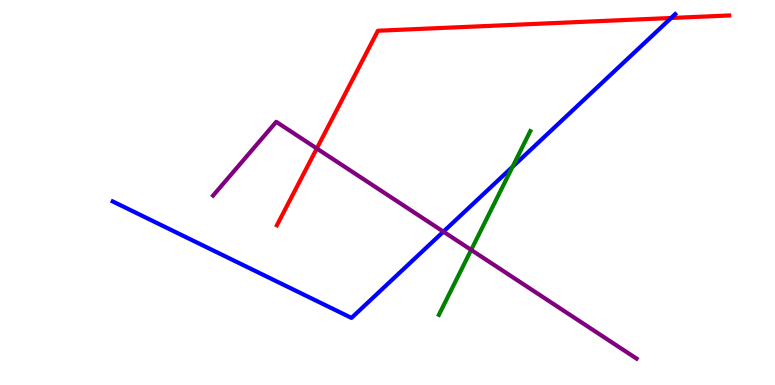[{'lines': ['blue', 'red'], 'intersections': [{'x': 8.66, 'y': 9.53}]}, {'lines': ['green', 'red'], 'intersections': []}, {'lines': ['purple', 'red'], 'intersections': [{'x': 4.09, 'y': 6.14}]}, {'lines': ['blue', 'green'], 'intersections': [{'x': 6.61, 'y': 5.67}]}, {'lines': ['blue', 'purple'], 'intersections': [{'x': 5.72, 'y': 3.98}]}, {'lines': ['green', 'purple'], 'intersections': [{'x': 6.08, 'y': 3.51}]}]